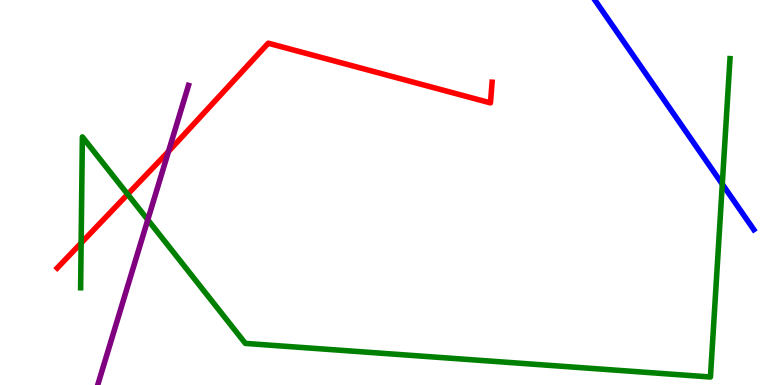[{'lines': ['blue', 'red'], 'intersections': []}, {'lines': ['green', 'red'], 'intersections': [{'x': 1.05, 'y': 3.69}, {'x': 1.65, 'y': 4.95}]}, {'lines': ['purple', 'red'], 'intersections': [{'x': 2.17, 'y': 6.07}]}, {'lines': ['blue', 'green'], 'intersections': [{'x': 9.32, 'y': 5.22}]}, {'lines': ['blue', 'purple'], 'intersections': []}, {'lines': ['green', 'purple'], 'intersections': [{'x': 1.91, 'y': 4.29}]}]